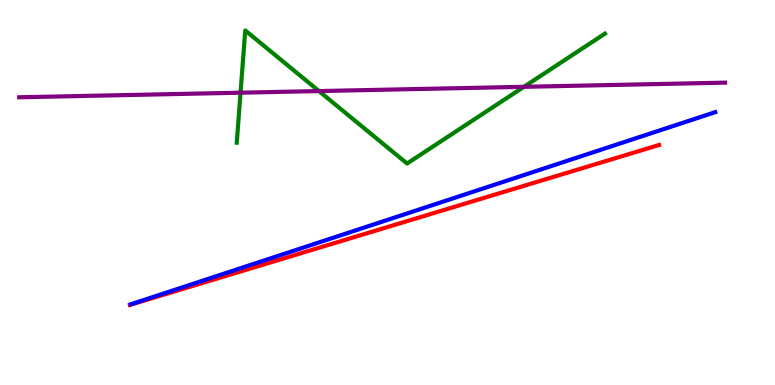[{'lines': ['blue', 'red'], 'intersections': []}, {'lines': ['green', 'red'], 'intersections': []}, {'lines': ['purple', 'red'], 'intersections': []}, {'lines': ['blue', 'green'], 'intersections': []}, {'lines': ['blue', 'purple'], 'intersections': []}, {'lines': ['green', 'purple'], 'intersections': [{'x': 3.1, 'y': 7.59}, {'x': 4.12, 'y': 7.63}, {'x': 6.76, 'y': 7.74}]}]